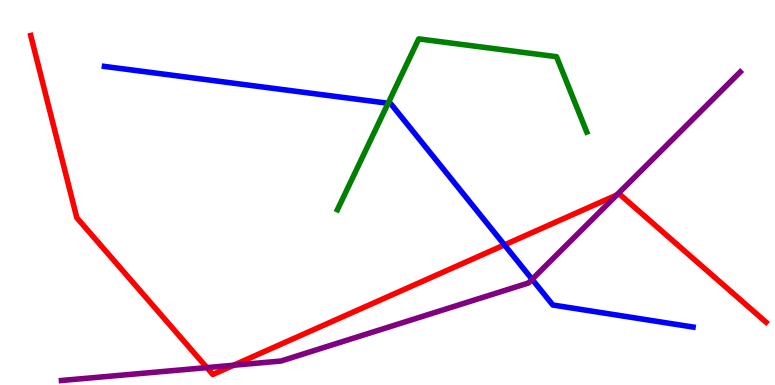[{'lines': ['blue', 'red'], 'intersections': [{'x': 6.51, 'y': 3.64}]}, {'lines': ['green', 'red'], 'intersections': []}, {'lines': ['purple', 'red'], 'intersections': [{'x': 2.67, 'y': 0.452}, {'x': 3.01, 'y': 0.513}, {'x': 7.96, 'y': 4.94}]}, {'lines': ['blue', 'green'], 'intersections': [{'x': 5.01, 'y': 7.32}]}, {'lines': ['blue', 'purple'], 'intersections': [{'x': 6.87, 'y': 2.75}]}, {'lines': ['green', 'purple'], 'intersections': []}]